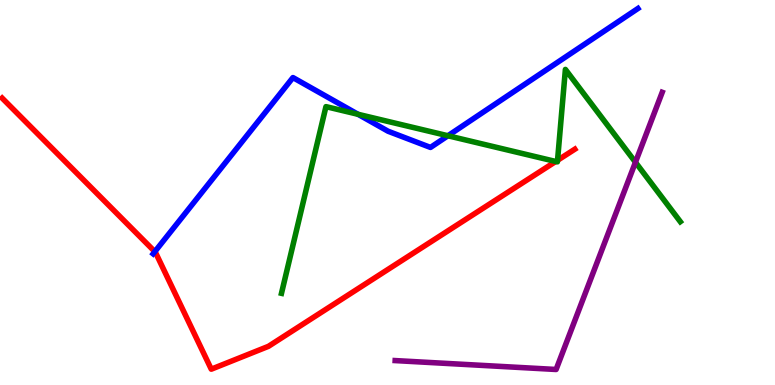[{'lines': ['blue', 'red'], 'intersections': [{'x': 2.0, 'y': 3.46}]}, {'lines': ['green', 'red'], 'intersections': [{'x': 7.17, 'y': 5.81}, {'x': 7.19, 'y': 5.84}]}, {'lines': ['purple', 'red'], 'intersections': []}, {'lines': ['blue', 'green'], 'intersections': [{'x': 4.62, 'y': 7.03}, {'x': 5.78, 'y': 6.47}]}, {'lines': ['blue', 'purple'], 'intersections': []}, {'lines': ['green', 'purple'], 'intersections': [{'x': 8.2, 'y': 5.79}]}]